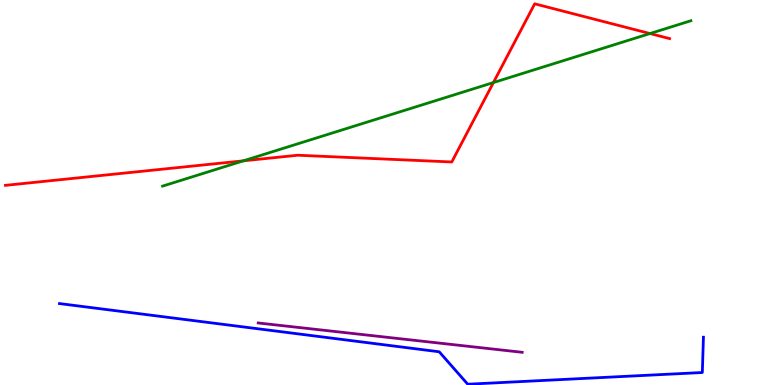[{'lines': ['blue', 'red'], 'intersections': []}, {'lines': ['green', 'red'], 'intersections': [{'x': 3.14, 'y': 5.82}, {'x': 6.37, 'y': 7.86}, {'x': 8.39, 'y': 9.13}]}, {'lines': ['purple', 'red'], 'intersections': []}, {'lines': ['blue', 'green'], 'intersections': []}, {'lines': ['blue', 'purple'], 'intersections': []}, {'lines': ['green', 'purple'], 'intersections': []}]